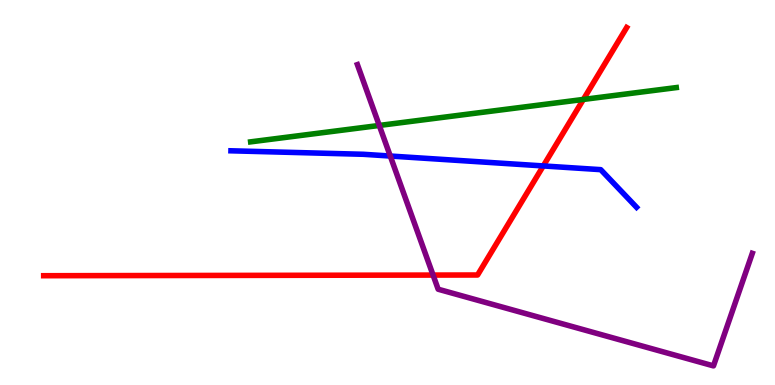[{'lines': ['blue', 'red'], 'intersections': [{'x': 7.01, 'y': 5.69}]}, {'lines': ['green', 'red'], 'intersections': [{'x': 7.53, 'y': 7.42}]}, {'lines': ['purple', 'red'], 'intersections': [{'x': 5.59, 'y': 2.86}]}, {'lines': ['blue', 'green'], 'intersections': []}, {'lines': ['blue', 'purple'], 'intersections': [{'x': 5.04, 'y': 5.95}]}, {'lines': ['green', 'purple'], 'intersections': [{'x': 4.89, 'y': 6.74}]}]